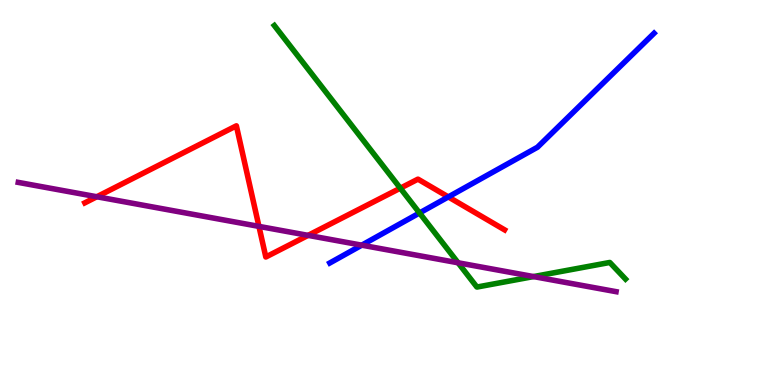[{'lines': ['blue', 'red'], 'intersections': [{'x': 5.78, 'y': 4.89}]}, {'lines': ['green', 'red'], 'intersections': [{'x': 5.17, 'y': 5.11}]}, {'lines': ['purple', 'red'], 'intersections': [{'x': 1.25, 'y': 4.89}, {'x': 3.34, 'y': 4.12}, {'x': 3.98, 'y': 3.89}]}, {'lines': ['blue', 'green'], 'intersections': [{'x': 5.41, 'y': 4.47}]}, {'lines': ['blue', 'purple'], 'intersections': [{'x': 4.67, 'y': 3.63}]}, {'lines': ['green', 'purple'], 'intersections': [{'x': 5.91, 'y': 3.17}, {'x': 6.88, 'y': 2.82}]}]